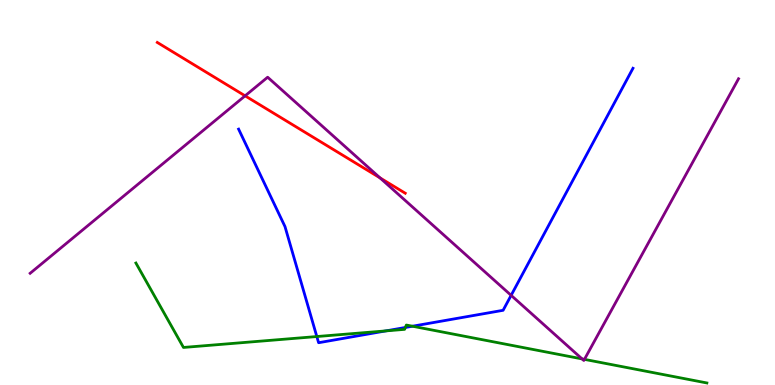[{'lines': ['blue', 'red'], 'intersections': []}, {'lines': ['green', 'red'], 'intersections': []}, {'lines': ['purple', 'red'], 'intersections': [{'x': 3.16, 'y': 7.51}, {'x': 4.9, 'y': 5.38}]}, {'lines': ['blue', 'green'], 'intersections': [{'x': 4.09, 'y': 1.26}, {'x': 4.98, 'y': 1.41}, {'x': 5.23, 'y': 1.49}, {'x': 5.32, 'y': 1.53}]}, {'lines': ['blue', 'purple'], 'intersections': [{'x': 6.6, 'y': 2.33}]}, {'lines': ['green', 'purple'], 'intersections': [{'x': 7.51, 'y': 0.678}, {'x': 7.54, 'y': 0.666}]}]